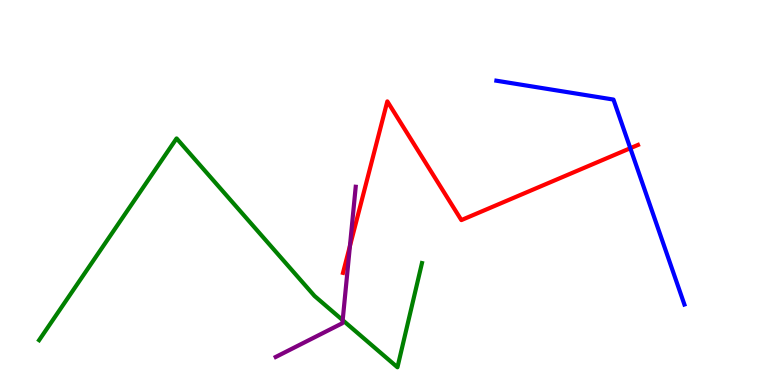[{'lines': ['blue', 'red'], 'intersections': [{'x': 8.13, 'y': 6.15}]}, {'lines': ['green', 'red'], 'intersections': []}, {'lines': ['purple', 'red'], 'intersections': [{'x': 4.52, 'y': 3.61}]}, {'lines': ['blue', 'green'], 'intersections': []}, {'lines': ['blue', 'purple'], 'intersections': []}, {'lines': ['green', 'purple'], 'intersections': [{'x': 4.42, 'y': 1.68}]}]